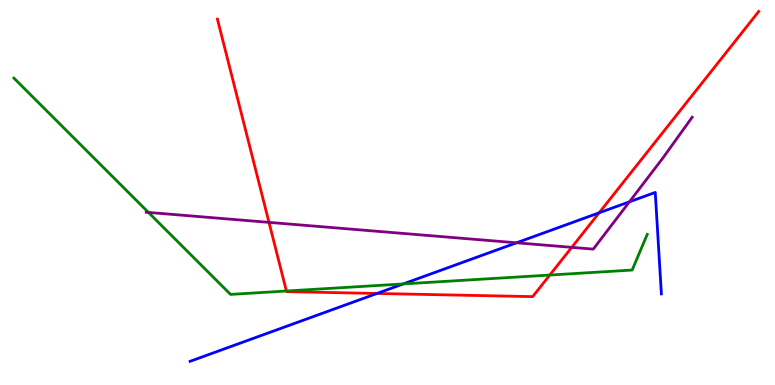[{'lines': ['blue', 'red'], 'intersections': [{'x': 4.86, 'y': 2.38}, {'x': 7.73, 'y': 4.47}]}, {'lines': ['green', 'red'], 'intersections': [{'x': 3.7, 'y': 2.44}, {'x': 7.09, 'y': 2.86}]}, {'lines': ['purple', 'red'], 'intersections': [{'x': 3.47, 'y': 4.22}, {'x': 7.38, 'y': 3.58}]}, {'lines': ['blue', 'green'], 'intersections': [{'x': 5.2, 'y': 2.63}]}, {'lines': ['blue', 'purple'], 'intersections': [{'x': 6.66, 'y': 3.69}, {'x': 8.12, 'y': 4.76}]}, {'lines': ['green', 'purple'], 'intersections': [{'x': 1.92, 'y': 4.48}]}]